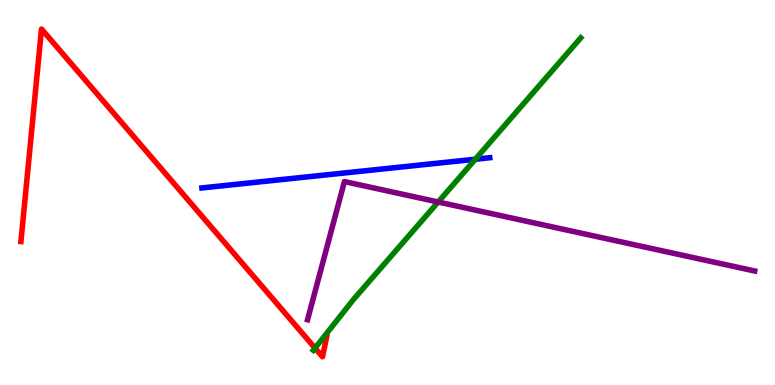[{'lines': ['blue', 'red'], 'intersections': []}, {'lines': ['green', 'red'], 'intersections': [{'x': 4.06, 'y': 0.959}]}, {'lines': ['purple', 'red'], 'intersections': []}, {'lines': ['blue', 'green'], 'intersections': [{'x': 6.13, 'y': 5.86}]}, {'lines': ['blue', 'purple'], 'intersections': []}, {'lines': ['green', 'purple'], 'intersections': [{'x': 5.65, 'y': 4.75}]}]